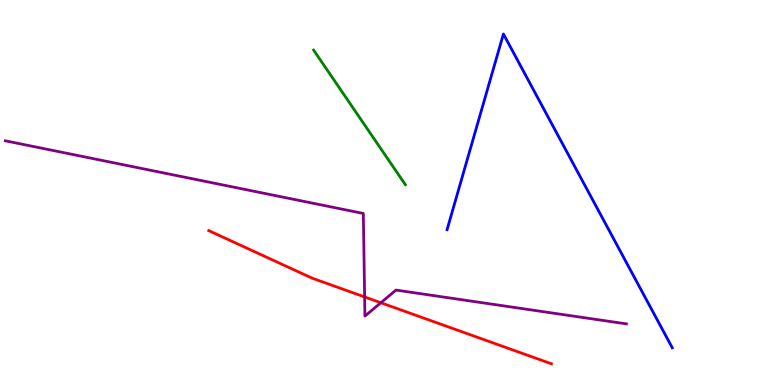[{'lines': ['blue', 'red'], 'intersections': []}, {'lines': ['green', 'red'], 'intersections': []}, {'lines': ['purple', 'red'], 'intersections': [{'x': 4.7, 'y': 2.29}, {'x': 4.91, 'y': 2.14}]}, {'lines': ['blue', 'green'], 'intersections': []}, {'lines': ['blue', 'purple'], 'intersections': []}, {'lines': ['green', 'purple'], 'intersections': []}]